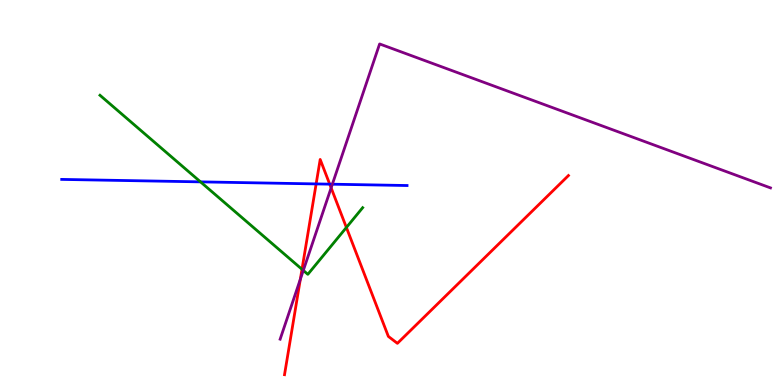[{'lines': ['blue', 'red'], 'intersections': [{'x': 4.08, 'y': 5.22}, {'x': 4.25, 'y': 5.22}]}, {'lines': ['green', 'red'], 'intersections': [{'x': 3.9, 'y': 3.01}, {'x': 4.47, 'y': 4.09}]}, {'lines': ['purple', 'red'], 'intersections': [{'x': 3.88, 'y': 2.75}, {'x': 4.27, 'y': 5.12}]}, {'lines': ['blue', 'green'], 'intersections': [{'x': 2.59, 'y': 5.28}]}, {'lines': ['blue', 'purple'], 'intersections': [{'x': 4.29, 'y': 5.22}]}, {'lines': ['green', 'purple'], 'intersections': [{'x': 3.91, 'y': 2.98}]}]